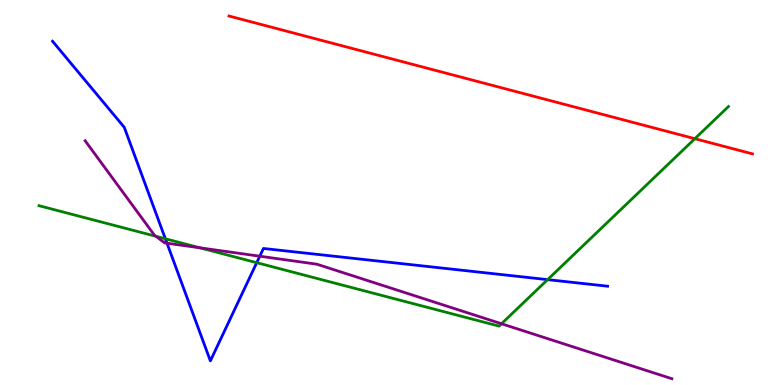[{'lines': ['blue', 'red'], 'intersections': []}, {'lines': ['green', 'red'], 'intersections': [{'x': 8.97, 'y': 6.4}]}, {'lines': ['purple', 'red'], 'intersections': []}, {'lines': ['blue', 'green'], 'intersections': [{'x': 2.13, 'y': 3.8}, {'x': 3.31, 'y': 3.18}, {'x': 7.07, 'y': 2.74}]}, {'lines': ['blue', 'purple'], 'intersections': [{'x': 2.15, 'y': 3.68}, {'x': 3.35, 'y': 3.35}]}, {'lines': ['green', 'purple'], 'intersections': [{'x': 2.01, 'y': 3.86}, {'x': 2.58, 'y': 3.56}, {'x': 6.47, 'y': 1.59}]}]